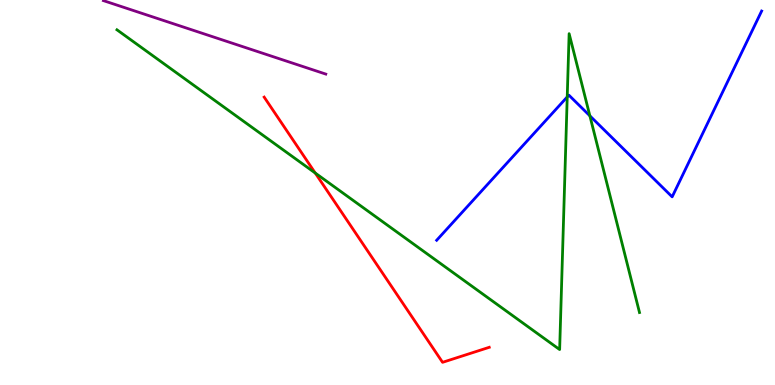[{'lines': ['blue', 'red'], 'intersections': []}, {'lines': ['green', 'red'], 'intersections': [{'x': 4.07, 'y': 5.51}]}, {'lines': ['purple', 'red'], 'intersections': []}, {'lines': ['blue', 'green'], 'intersections': [{'x': 7.32, 'y': 7.48}, {'x': 7.61, 'y': 6.99}]}, {'lines': ['blue', 'purple'], 'intersections': []}, {'lines': ['green', 'purple'], 'intersections': []}]